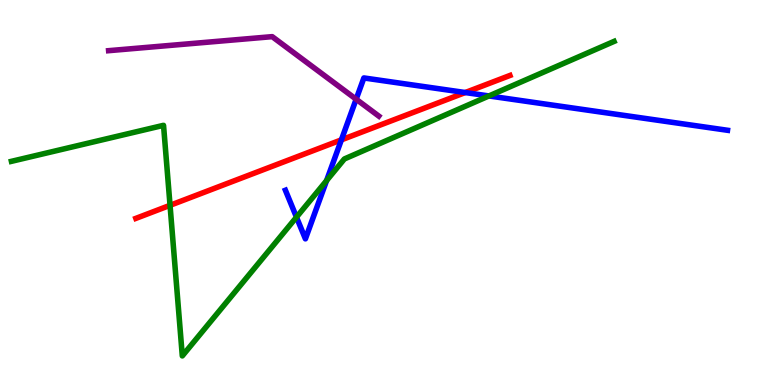[{'lines': ['blue', 'red'], 'intersections': [{'x': 4.4, 'y': 6.37}, {'x': 6.0, 'y': 7.6}]}, {'lines': ['green', 'red'], 'intersections': [{'x': 2.19, 'y': 4.67}]}, {'lines': ['purple', 'red'], 'intersections': []}, {'lines': ['blue', 'green'], 'intersections': [{'x': 3.83, 'y': 4.36}, {'x': 4.21, 'y': 5.31}, {'x': 6.31, 'y': 7.51}]}, {'lines': ['blue', 'purple'], 'intersections': [{'x': 4.6, 'y': 7.42}]}, {'lines': ['green', 'purple'], 'intersections': []}]